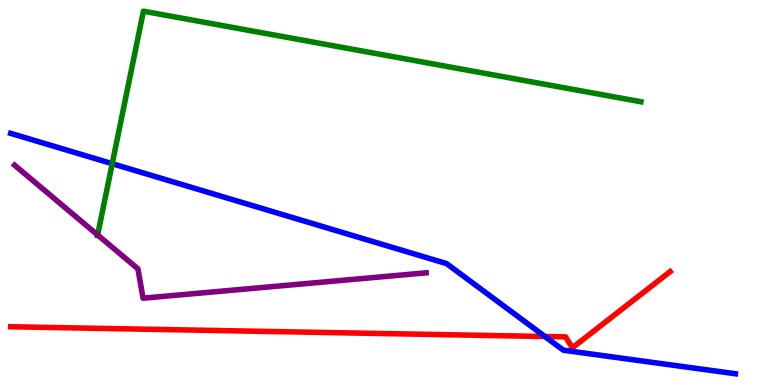[{'lines': ['blue', 'red'], 'intersections': [{'x': 7.03, 'y': 1.26}]}, {'lines': ['green', 'red'], 'intersections': []}, {'lines': ['purple', 'red'], 'intersections': []}, {'lines': ['blue', 'green'], 'intersections': [{'x': 1.45, 'y': 5.75}]}, {'lines': ['blue', 'purple'], 'intersections': []}, {'lines': ['green', 'purple'], 'intersections': [{'x': 1.26, 'y': 3.9}]}]